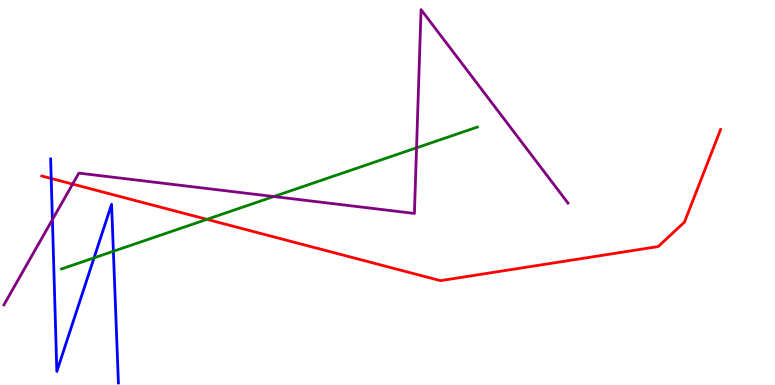[{'lines': ['blue', 'red'], 'intersections': [{'x': 0.661, 'y': 5.36}]}, {'lines': ['green', 'red'], 'intersections': [{'x': 2.67, 'y': 4.3}]}, {'lines': ['purple', 'red'], 'intersections': [{'x': 0.937, 'y': 5.22}]}, {'lines': ['blue', 'green'], 'intersections': [{'x': 1.21, 'y': 3.3}, {'x': 1.46, 'y': 3.47}]}, {'lines': ['blue', 'purple'], 'intersections': [{'x': 0.676, 'y': 4.3}]}, {'lines': ['green', 'purple'], 'intersections': [{'x': 3.53, 'y': 4.9}, {'x': 5.37, 'y': 6.16}]}]